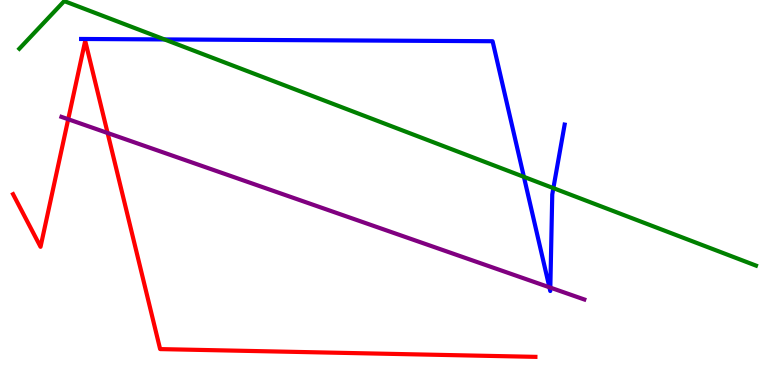[{'lines': ['blue', 'red'], 'intersections': []}, {'lines': ['green', 'red'], 'intersections': []}, {'lines': ['purple', 'red'], 'intersections': [{'x': 0.88, 'y': 6.9}, {'x': 1.39, 'y': 6.55}]}, {'lines': ['blue', 'green'], 'intersections': [{'x': 2.12, 'y': 8.98}, {'x': 6.76, 'y': 5.41}, {'x': 7.14, 'y': 5.11}]}, {'lines': ['blue', 'purple'], 'intersections': [{'x': 7.09, 'y': 2.54}, {'x': 7.1, 'y': 2.53}]}, {'lines': ['green', 'purple'], 'intersections': []}]